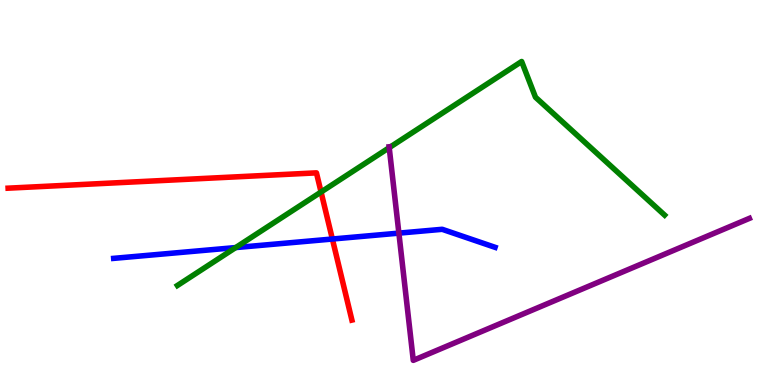[{'lines': ['blue', 'red'], 'intersections': [{'x': 4.29, 'y': 3.79}]}, {'lines': ['green', 'red'], 'intersections': [{'x': 4.14, 'y': 5.01}]}, {'lines': ['purple', 'red'], 'intersections': []}, {'lines': ['blue', 'green'], 'intersections': [{'x': 3.04, 'y': 3.57}]}, {'lines': ['blue', 'purple'], 'intersections': [{'x': 5.15, 'y': 3.94}]}, {'lines': ['green', 'purple'], 'intersections': [{'x': 5.02, 'y': 6.16}]}]